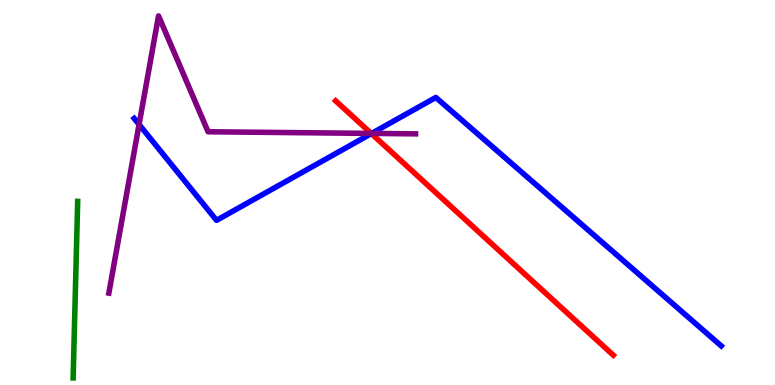[{'lines': ['blue', 'red'], 'intersections': [{'x': 4.79, 'y': 6.53}]}, {'lines': ['green', 'red'], 'intersections': []}, {'lines': ['purple', 'red'], 'intersections': [{'x': 4.79, 'y': 6.53}]}, {'lines': ['blue', 'green'], 'intersections': []}, {'lines': ['blue', 'purple'], 'intersections': [{'x': 1.79, 'y': 6.77}, {'x': 4.8, 'y': 6.53}]}, {'lines': ['green', 'purple'], 'intersections': []}]